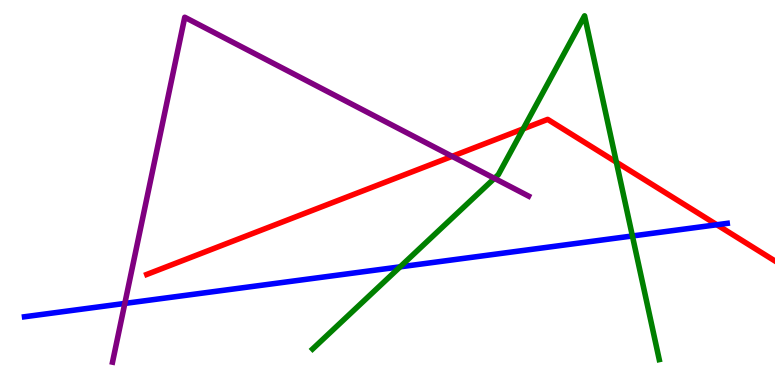[{'lines': ['blue', 'red'], 'intersections': [{'x': 9.25, 'y': 4.16}]}, {'lines': ['green', 'red'], 'intersections': [{'x': 6.75, 'y': 6.65}, {'x': 7.95, 'y': 5.79}]}, {'lines': ['purple', 'red'], 'intersections': [{'x': 5.83, 'y': 5.94}]}, {'lines': ['blue', 'green'], 'intersections': [{'x': 5.16, 'y': 3.07}, {'x': 8.16, 'y': 3.87}]}, {'lines': ['blue', 'purple'], 'intersections': [{'x': 1.61, 'y': 2.12}]}, {'lines': ['green', 'purple'], 'intersections': [{'x': 6.38, 'y': 5.37}]}]